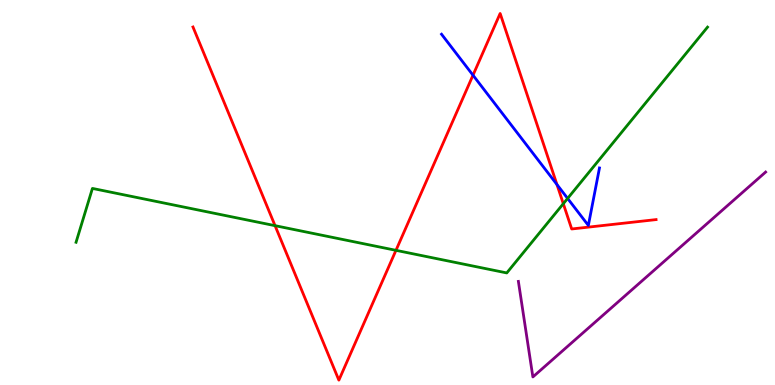[{'lines': ['blue', 'red'], 'intersections': [{'x': 6.1, 'y': 8.05}, {'x': 7.19, 'y': 5.21}]}, {'lines': ['green', 'red'], 'intersections': [{'x': 3.55, 'y': 4.14}, {'x': 5.11, 'y': 3.5}, {'x': 7.27, 'y': 4.71}]}, {'lines': ['purple', 'red'], 'intersections': []}, {'lines': ['blue', 'green'], 'intersections': [{'x': 7.32, 'y': 4.85}]}, {'lines': ['blue', 'purple'], 'intersections': []}, {'lines': ['green', 'purple'], 'intersections': []}]